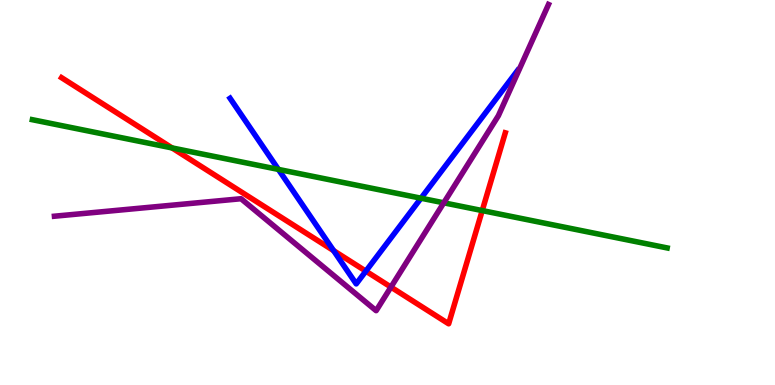[{'lines': ['blue', 'red'], 'intersections': [{'x': 4.3, 'y': 3.49}, {'x': 4.72, 'y': 2.96}]}, {'lines': ['green', 'red'], 'intersections': [{'x': 2.22, 'y': 6.16}, {'x': 6.22, 'y': 4.53}]}, {'lines': ['purple', 'red'], 'intersections': [{'x': 5.04, 'y': 2.54}]}, {'lines': ['blue', 'green'], 'intersections': [{'x': 3.59, 'y': 5.6}, {'x': 5.43, 'y': 4.85}]}, {'lines': ['blue', 'purple'], 'intersections': []}, {'lines': ['green', 'purple'], 'intersections': [{'x': 5.73, 'y': 4.73}]}]